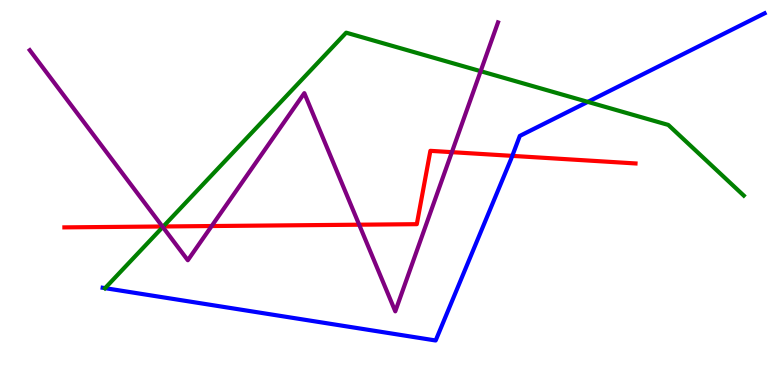[{'lines': ['blue', 'red'], 'intersections': [{'x': 6.61, 'y': 5.95}]}, {'lines': ['green', 'red'], 'intersections': [{'x': 2.11, 'y': 4.12}]}, {'lines': ['purple', 'red'], 'intersections': [{'x': 2.1, 'y': 4.12}, {'x': 2.73, 'y': 4.13}, {'x': 4.63, 'y': 4.16}, {'x': 5.83, 'y': 6.05}]}, {'lines': ['blue', 'green'], 'intersections': [{'x': 1.36, 'y': 2.52}, {'x': 7.58, 'y': 7.35}]}, {'lines': ['blue', 'purple'], 'intersections': []}, {'lines': ['green', 'purple'], 'intersections': [{'x': 2.1, 'y': 4.1}, {'x': 6.2, 'y': 8.15}]}]